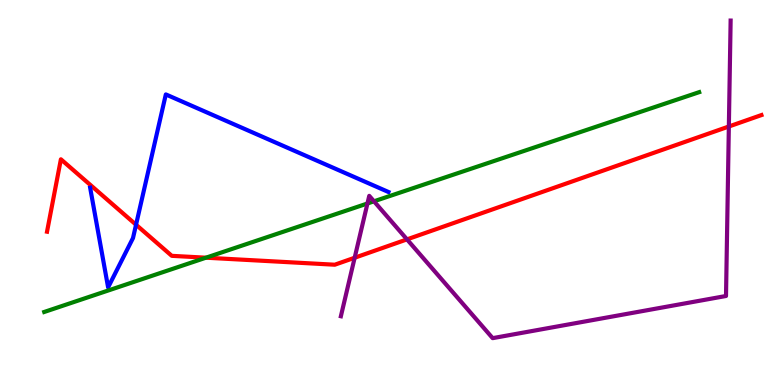[{'lines': ['blue', 'red'], 'intersections': [{'x': 1.76, 'y': 4.16}]}, {'lines': ['green', 'red'], 'intersections': [{'x': 2.66, 'y': 3.31}]}, {'lines': ['purple', 'red'], 'intersections': [{'x': 4.58, 'y': 3.31}, {'x': 5.25, 'y': 3.78}, {'x': 9.4, 'y': 6.71}]}, {'lines': ['blue', 'green'], 'intersections': []}, {'lines': ['blue', 'purple'], 'intersections': []}, {'lines': ['green', 'purple'], 'intersections': [{'x': 4.74, 'y': 4.71}, {'x': 4.83, 'y': 4.77}]}]